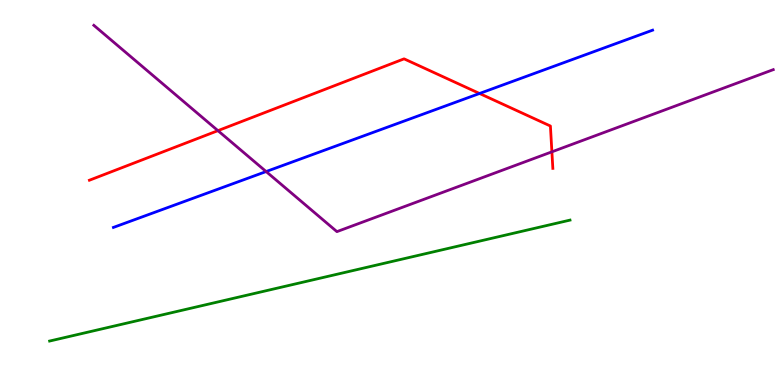[{'lines': ['blue', 'red'], 'intersections': [{'x': 6.19, 'y': 7.57}]}, {'lines': ['green', 'red'], 'intersections': []}, {'lines': ['purple', 'red'], 'intersections': [{'x': 2.81, 'y': 6.61}, {'x': 7.12, 'y': 6.06}]}, {'lines': ['blue', 'green'], 'intersections': []}, {'lines': ['blue', 'purple'], 'intersections': [{'x': 3.43, 'y': 5.54}]}, {'lines': ['green', 'purple'], 'intersections': []}]